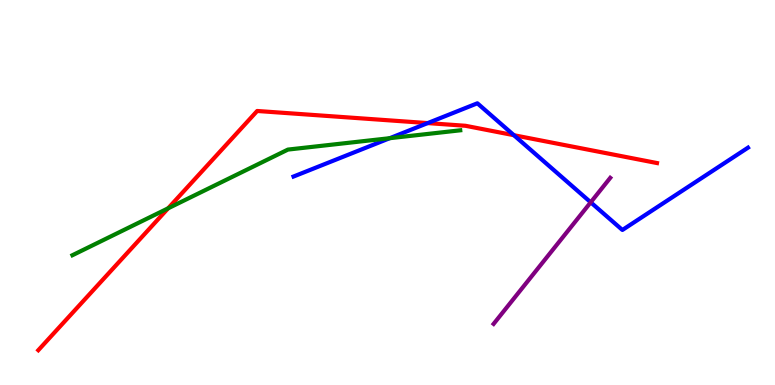[{'lines': ['blue', 'red'], 'intersections': [{'x': 5.52, 'y': 6.8}, {'x': 6.63, 'y': 6.49}]}, {'lines': ['green', 'red'], 'intersections': [{'x': 2.17, 'y': 4.59}]}, {'lines': ['purple', 'red'], 'intersections': []}, {'lines': ['blue', 'green'], 'intersections': [{'x': 5.03, 'y': 6.41}]}, {'lines': ['blue', 'purple'], 'intersections': [{'x': 7.62, 'y': 4.75}]}, {'lines': ['green', 'purple'], 'intersections': []}]